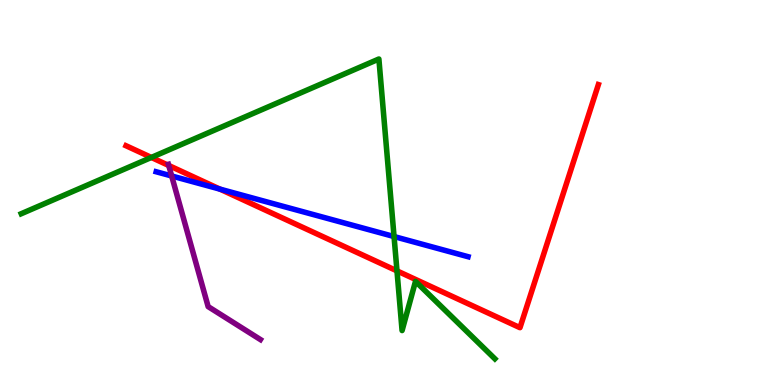[{'lines': ['blue', 'red'], 'intersections': [{'x': 2.84, 'y': 5.09}]}, {'lines': ['green', 'red'], 'intersections': [{'x': 1.95, 'y': 5.91}, {'x': 5.12, 'y': 2.96}]}, {'lines': ['purple', 'red'], 'intersections': [{'x': 2.18, 'y': 5.7}]}, {'lines': ['blue', 'green'], 'intersections': [{'x': 5.08, 'y': 3.86}]}, {'lines': ['blue', 'purple'], 'intersections': [{'x': 2.22, 'y': 5.43}]}, {'lines': ['green', 'purple'], 'intersections': []}]